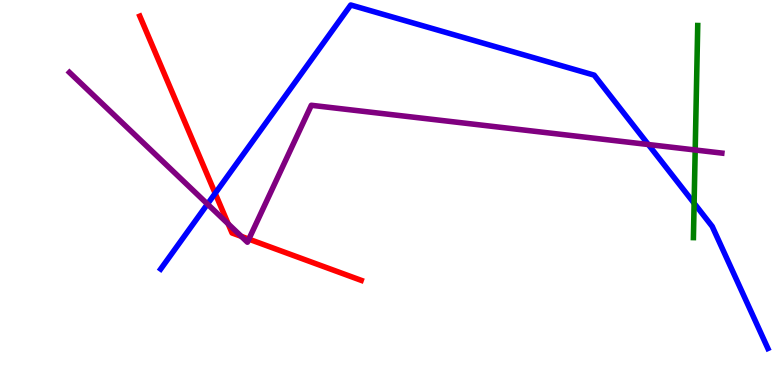[{'lines': ['blue', 'red'], 'intersections': [{'x': 2.78, 'y': 4.98}]}, {'lines': ['green', 'red'], 'intersections': []}, {'lines': ['purple', 'red'], 'intersections': [{'x': 2.94, 'y': 4.19}, {'x': 3.11, 'y': 3.86}, {'x': 3.21, 'y': 3.79}]}, {'lines': ['blue', 'green'], 'intersections': [{'x': 8.96, 'y': 4.72}]}, {'lines': ['blue', 'purple'], 'intersections': [{'x': 2.68, 'y': 4.7}, {'x': 8.37, 'y': 6.25}]}, {'lines': ['green', 'purple'], 'intersections': [{'x': 8.97, 'y': 6.1}]}]